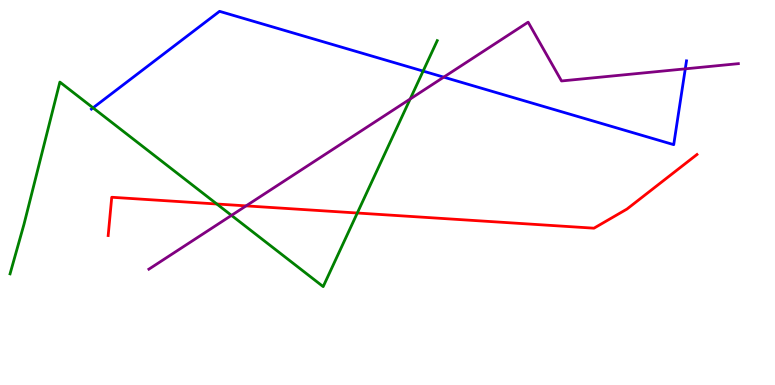[{'lines': ['blue', 'red'], 'intersections': []}, {'lines': ['green', 'red'], 'intersections': [{'x': 2.8, 'y': 4.7}, {'x': 4.61, 'y': 4.47}]}, {'lines': ['purple', 'red'], 'intersections': [{'x': 3.18, 'y': 4.65}]}, {'lines': ['blue', 'green'], 'intersections': [{'x': 1.2, 'y': 7.2}, {'x': 5.46, 'y': 8.15}]}, {'lines': ['blue', 'purple'], 'intersections': [{'x': 5.73, 'y': 8.0}, {'x': 8.84, 'y': 8.21}]}, {'lines': ['green', 'purple'], 'intersections': [{'x': 2.99, 'y': 4.41}, {'x': 5.29, 'y': 7.43}]}]